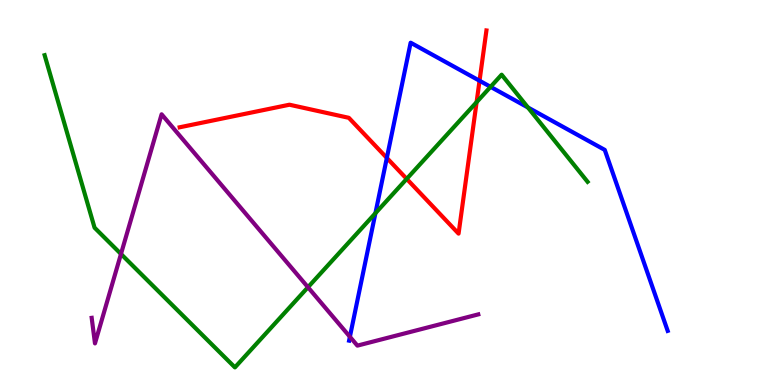[{'lines': ['blue', 'red'], 'intersections': [{'x': 4.99, 'y': 5.9}, {'x': 6.19, 'y': 7.9}]}, {'lines': ['green', 'red'], 'intersections': [{'x': 5.25, 'y': 5.35}, {'x': 6.15, 'y': 7.35}]}, {'lines': ['purple', 'red'], 'intersections': []}, {'lines': ['blue', 'green'], 'intersections': [{'x': 4.84, 'y': 4.46}, {'x': 6.33, 'y': 7.74}, {'x': 6.81, 'y': 7.21}]}, {'lines': ['blue', 'purple'], 'intersections': [{'x': 4.51, 'y': 1.25}]}, {'lines': ['green', 'purple'], 'intersections': [{'x': 1.56, 'y': 3.4}, {'x': 3.97, 'y': 2.54}]}]